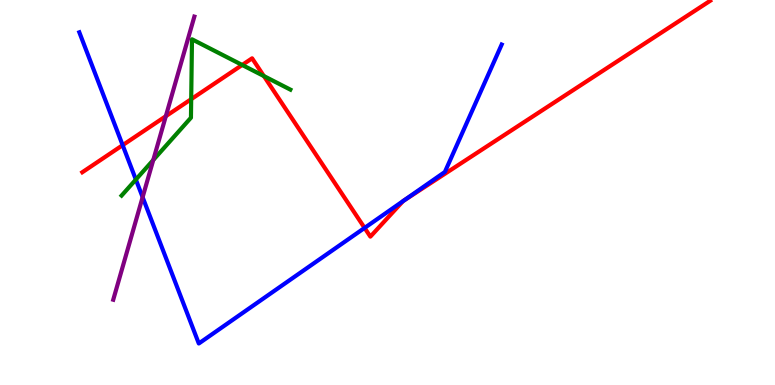[{'lines': ['blue', 'red'], 'intersections': [{'x': 1.58, 'y': 6.23}, {'x': 4.7, 'y': 4.08}, {'x': 5.2, 'y': 4.78}, {'x': 5.21, 'y': 4.79}]}, {'lines': ['green', 'red'], 'intersections': [{'x': 2.47, 'y': 7.42}, {'x': 3.12, 'y': 8.31}, {'x': 3.4, 'y': 8.02}]}, {'lines': ['purple', 'red'], 'intersections': [{'x': 2.14, 'y': 6.98}]}, {'lines': ['blue', 'green'], 'intersections': [{'x': 1.75, 'y': 5.34}]}, {'lines': ['blue', 'purple'], 'intersections': [{'x': 1.84, 'y': 4.88}]}, {'lines': ['green', 'purple'], 'intersections': [{'x': 1.98, 'y': 5.84}]}]